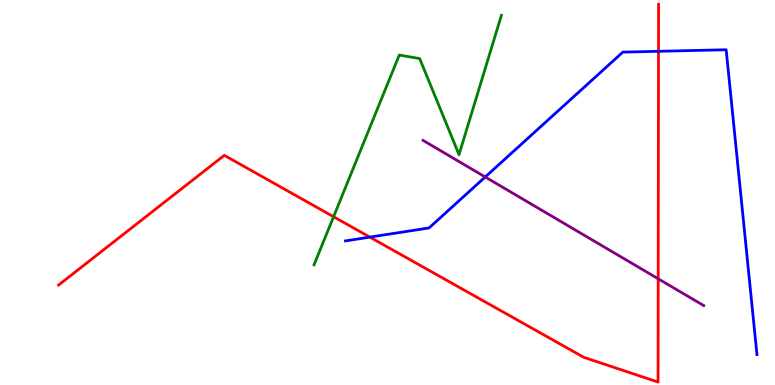[{'lines': ['blue', 'red'], 'intersections': [{'x': 4.77, 'y': 3.84}, {'x': 8.5, 'y': 8.67}]}, {'lines': ['green', 'red'], 'intersections': [{'x': 4.3, 'y': 4.37}]}, {'lines': ['purple', 'red'], 'intersections': [{'x': 8.49, 'y': 2.76}]}, {'lines': ['blue', 'green'], 'intersections': []}, {'lines': ['blue', 'purple'], 'intersections': [{'x': 6.26, 'y': 5.4}]}, {'lines': ['green', 'purple'], 'intersections': []}]